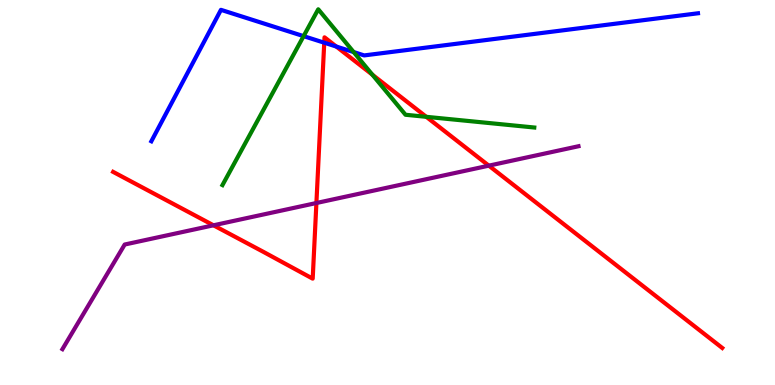[{'lines': ['blue', 'red'], 'intersections': [{'x': 4.18, 'y': 8.89}, {'x': 4.34, 'y': 8.79}]}, {'lines': ['green', 'red'], 'intersections': [{'x': 4.8, 'y': 8.06}, {'x': 5.5, 'y': 6.97}]}, {'lines': ['purple', 'red'], 'intersections': [{'x': 2.75, 'y': 4.15}, {'x': 4.08, 'y': 4.73}, {'x': 6.31, 'y': 5.7}]}, {'lines': ['blue', 'green'], 'intersections': [{'x': 3.92, 'y': 9.06}, {'x': 4.56, 'y': 8.65}]}, {'lines': ['blue', 'purple'], 'intersections': []}, {'lines': ['green', 'purple'], 'intersections': []}]